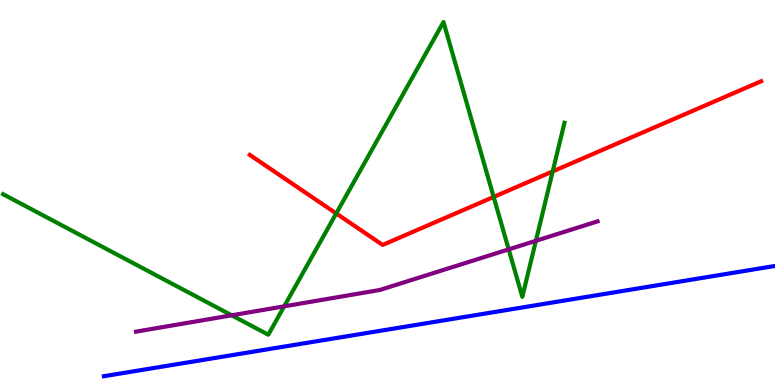[{'lines': ['blue', 'red'], 'intersections': []}, {'lines': ['green', 'red'], 'intersections': [{'x': 4.34, 'y': 4.46}, {'x': 6.37, 'y': 4.88}, {'x': 7.13, 'y': 5.55}]}, {'lines': ['purple', 'red'], 'intersections': []}, {'lines': ['blue', 'green'], 'intersections': []}, {'lines': ['blue', 'purple'], 'intersections': []}, {'lines': ['green', 'purple'], 'intersections': [{'x': 2.99, 'y': 1.81}, {'x': 3.67, 'y': 2.04}, {'x': 6.56, 'y': 3.52}, {'x': 6.91, 'y': 3.75}]}]